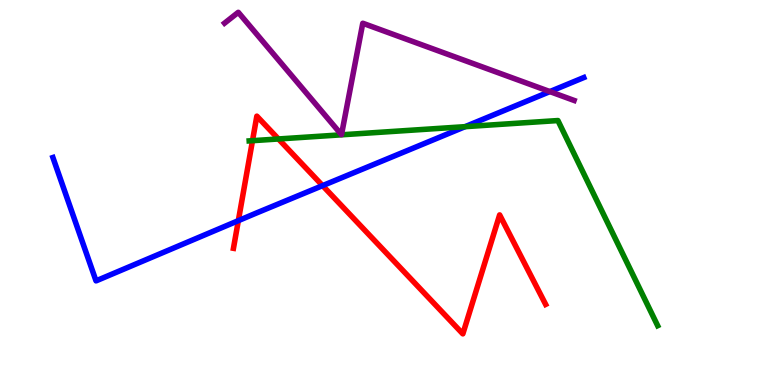[{'lines': ['blue', 'red'], 'intersections': [{'x': 3.08, 'y': 4.27}, {'x': 4.16, 'y': 5.18}]}, {'lines': ['green', 'red'], 'intersections': [{'x': 3.26, 'y': 6.35}, {'x': 3.59, 'y': 6.39}]}, {'lines': ['purple', 'red'], 'intersections': []}, {'lines': ['blue', 'green'], 'intersections': [{'x': 6.0, 'y': 6.71}]}, {'lines': ['blue', 'purple'], 'intersections': [{'x': 7.1, 'y': 7.62}]}, {'lines': ['green', 'purple'], 'intersections': []}]